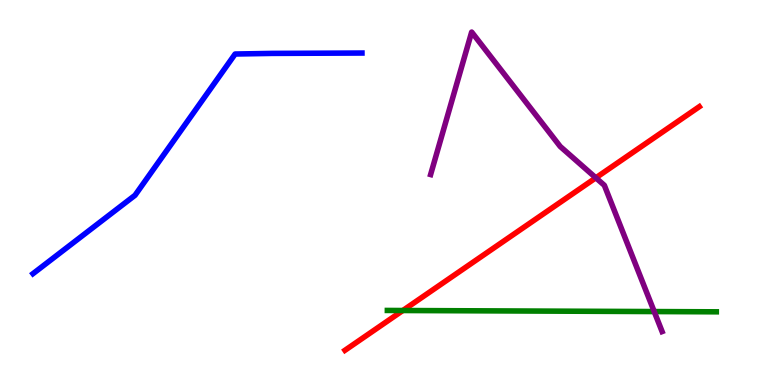[{'lines': ['blue', 'red'], 'intersections': []}, {'lines': ['green', 'red'], 'intersections': [{'x': 5.2, 'y': 1.93}]}, {'lines': ['purple', 'red'], 'intersections': [{'x': 7.69, 'y': 5.38}]}, {'lines': ['blue', 'green'], 'intersections': []}, {'lines': ['blue', 'purple'], 'intersections': []}, {'lines': ['green', 'purple'], 'intersections': [{'x': 8.44, 'y': 1.91}]}]